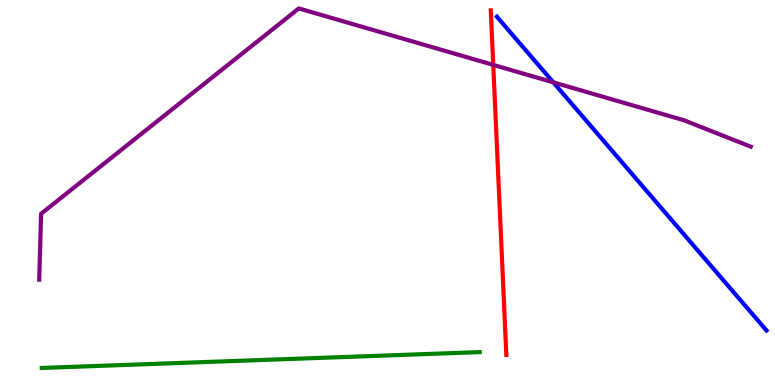[{'lines': ['blue', 'red'], 'intersections': []}, {'lines': ['green', 'red'], 'intersections': []}, {'lines': ['purple', 'red'], 'intersections': [{'x': 6.36, 'y': 8.31}]}, {'lines': ['blue', 'green'], 'intersections': []}, {'lines': ['blue', 'purple'], 'intersections': [{'x': 7.14, 'y': 7.86}]}, {'lines': ['green', 'purple'], 'intersections': []}]